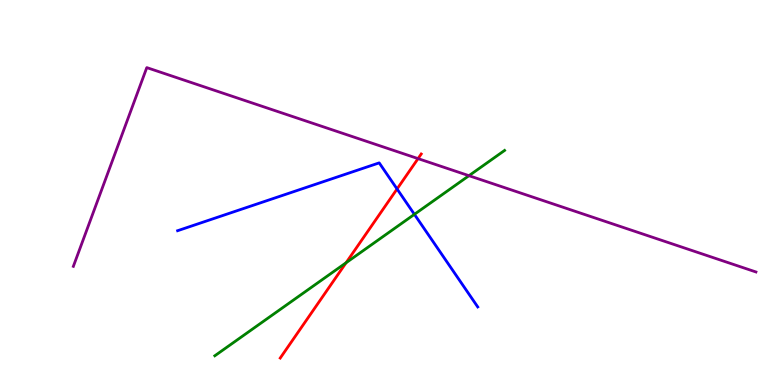[{'lines': ['blue', 'red'], 'intersections': [{'x': 5.12, 'y': 5.09}]}, {'lines': ['green', 'red'], 'intersections': [{'x': 4.47, 'y': 3.18}]}, {'lines': ['purple', 'red'], 'intersections': [{'x': 5.39, 'y': 5.88}]}, {'lines': ['blue', 'green'], 'intersections': [{'x': 5.35, 'y': 4.43}]}, {'lines': ['blue', 'purple'], 'intersections': []}, {'lines': ['green', 'purple'], 'intersections': [{'x': 6.05, 'y': 5.44}]}]